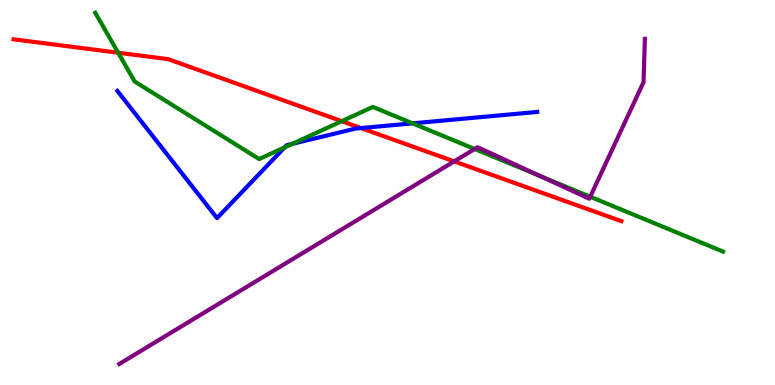[{'lines': ['blue', 'red'], 'intersections': [{'x': 4.66, 'y': 6.67}]}, {'lines': ['green', 'red'], 'intersections': [{'x': 1.52, 'y': 8.63}, {'x': 4.41, 'y': 6.85}]}, {'lines': ['purple', 'red'], 'intersections': [{'x': 5.86, 'y': 5.81}]}, {'lines': ['blue', 'green'], 'intersections': [{'x': 3.67, 'y': 6.17}, {'x': 3.77, 'y': 6.26}, {'x': 5.32, 'y': 6.8}]}, {'lines': ['blue', 'purple'], 'intersections': []}, {'lines': ['green', 'purple'], 'intersections': [{'x': 6.12, 'y': 6.13}, {'x': 6.97, 'y': 5.43}, {'x': 7.62, 'y': 4.89}]}]